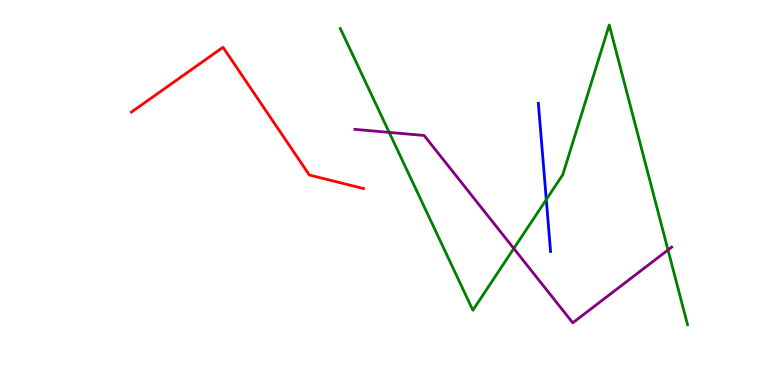[{'lines': ['blue', 'red'], 'intersections': []}, {'lines': ['green', 'red'], 'intersections': []}, {'lines': ['purple', 'red'], 'intersections': []}, {'lines': ['blue', 'green'], 'intersections': [{'x': 7.05, 'y': 4.82}]}, {'lines': ['blue', 'purple'], 'intersections': []}, {'lines': ['green', 'purple'], 'intersections': [{'x': 5.02, 'y': 6.56}, {'x': 6.63, 'y': 3.55}, {'x': 8.62, 'y': 3.51}]}]